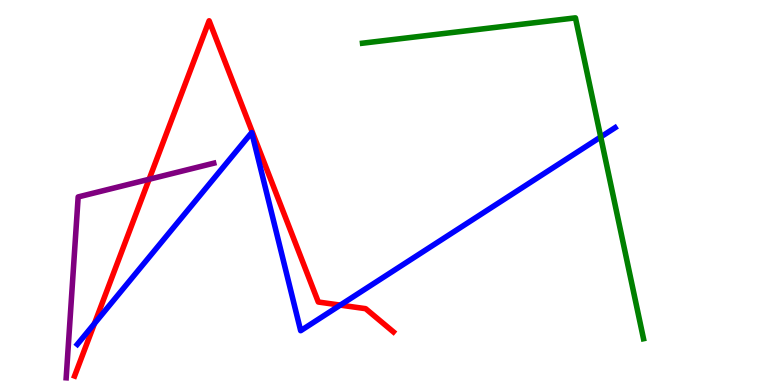[{'lines': ['blue', 'red'], 'intersections': [{'x': 1.22, 'y': 1.6}, {'x': 4.39, 'y': 2.07}]}, {'lines': ['green', 'red'], 'intersections': []}, {'lines': ['purple', 'red'], 'intersections': [{'x': 1.92, 'y': 5.34}]}, {'lines': ['blue', 'green'], 'intersections': [{'x': 7.75, 'y': 6.44}]}, {'lines': ['blue', 'purple'], 'intersections': []}, {'lines': ['green', 'purple'], 'intersections': []}]